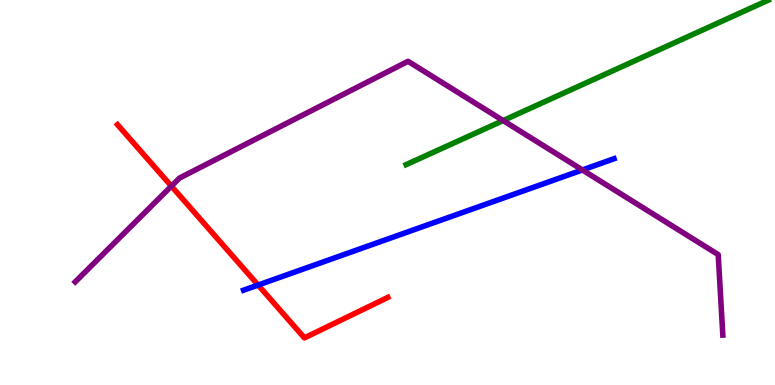[{'lines': ['blue', 'red'], 'intersections': [{'x': 3.33, 'y': 2.6}]}, {'lines': ['green', 'red'], 'intersections': []}, {'lines': ['purple', 'red'], 'intersections': [{'x': 2.21, 'y': 5.17}]}, {'lines': ['blue', 'green'], 'intersections': []}, {'lines': ['blue', 'purple'], 'intersections': [{'x': 7.51, 'y': 5.59}]}, {'lines': ['green', 'purple'], 'intersections': [{'x': 6.49, 'y': 6.87}]}]